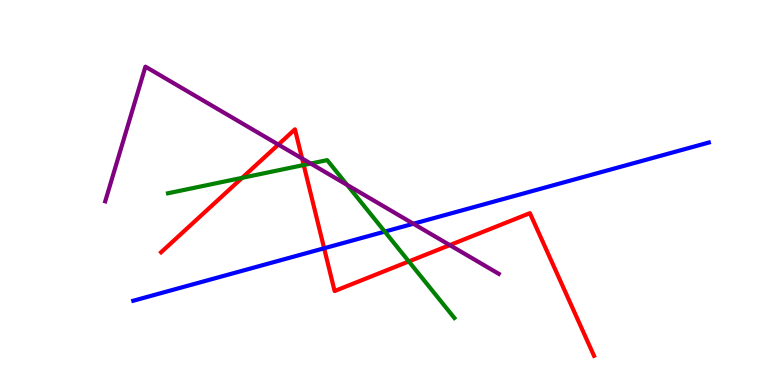[{'lines': ['blue', 'red'], 'intersections': [{'x': 4.18, 'y': 3.55}]}, {'lines': ['green', 'red'], 'intersections': [{'x': 3.12, 'y': 5.38}, {'x': 3.92, 'y': 5.71}, {'x': 5.28, 'y': 3.21}]}, {'lines': ['purple', 'red'], 'intersections': [{'x': 3.59, 'y': 6.24}, {'x': 3.9, 'y': 5.88}, {'x': 5.8, 'y': 3.63}]}, {'lines': ['blue', 'green'], 'intersections': [{'x': 4.96, 'y': 3.98}]}, {'lines': ['blue', 'purple'], 'intersections': [{'x': 5.33, 'y': 4.19}]}, {'lines': ['green', 'purple'], 'intersections': [{'x': 4.01, 'y': 5.75}, {'x': 4.48, 'y': 5.2}]}]